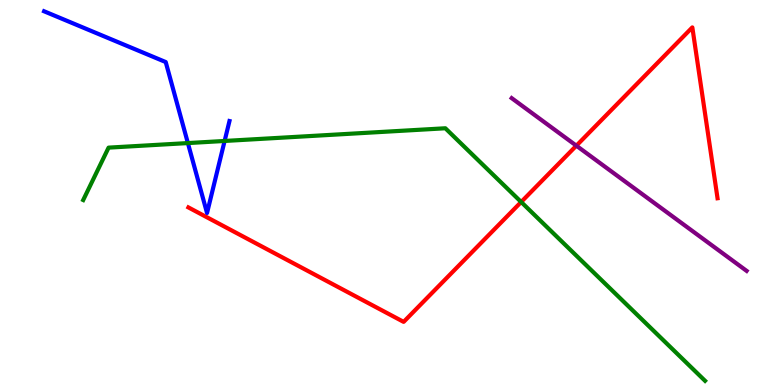[{'lines': ['blue', 'red'], 'intersections': []}, {'lines': ['green', 'red'], 'intersections': [{'x': 6.72, 'y': 4.75}]}, {'lines': ['purple', 'red'], 'intersections': [{'x': 7.44, 'y': 6.22}]}, {'lines': ['blue', 'green'], 'intersections': [{'x': 2.42, 'y': 6.28}, {'x': 2.9, 'y': 6.34}]}, {'lines': ['blue', 'purple'], 'intersections': []}, {'lines': ['green', 'purple'], 'intersections': []}]